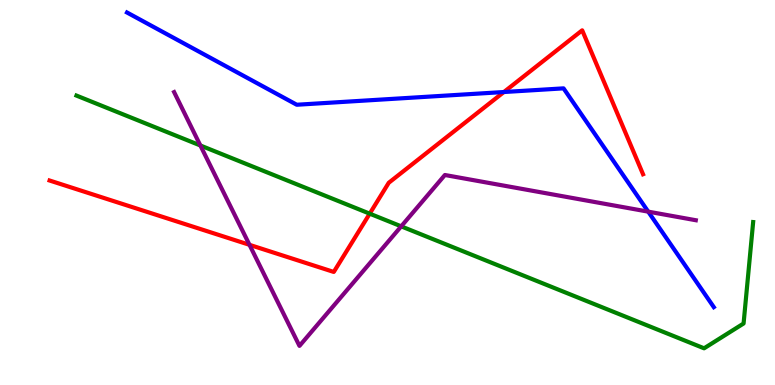[{'lines': ['blue', 'red'], 'intersections': [{'x': 6.5, 'y': 7.61}]}, {'lines': ['green', 'red'], 'intersections': [{'x': 4.77, 'y': 4.45}]}, {'lines': ['purple', 'red'], 'intersections': [{'x': 3.22, 'y': 3.64}]}, {'lines': ['blue', 'green'], 'intersections': []}, {'lines': ['blue', 'purple'], 'intersections': [{'x': 8.36, 'y': 4.5}]}, {'lines': ['green', 'purple'], 'intersections': [{'x': 2.59, 'y': 6.22}, {'x': 5.18, 'y': 4.12}]}]